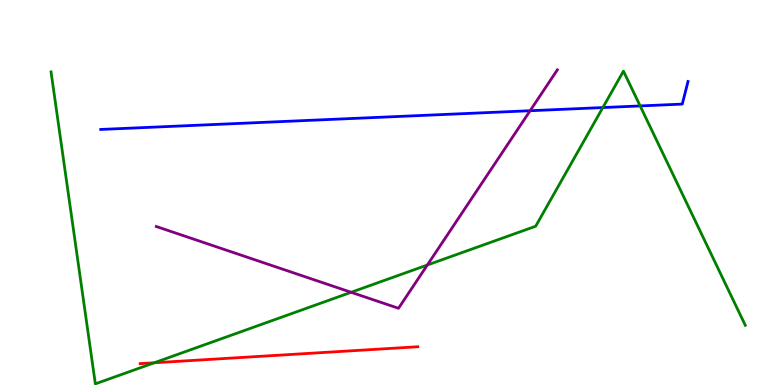[{'lines': ['blue', 'red'], 'intersections': []}, {'lines': ['green', 'red'], 'intersections': [{'x': 1.99, 'y': 0.577}]}, {'lines': ['purple', 'red'], 'intersections': []}, {'lines': ['blue', 'green'], 'intersections': [{'x': 7.78, 'y': 7.21}, {'x': 8.26, 'y': 7.25}]}, {'lines': ['blue', 'purple'], 'intersections': [{'x': 6.84, 'y': 7.12}]}, {'lines': ['green', 'purple'], 'intersections': [{'x': 4.53, 'y': 2.41}, {'x': 5.51, 'y': 3.12}]}]